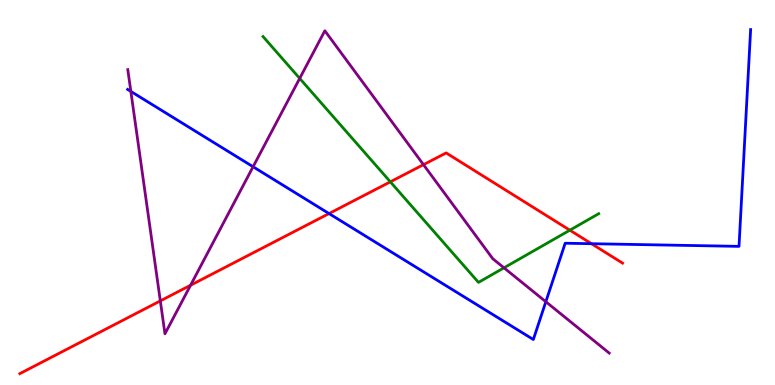[{'lines': ['blue', 'red'], 'intersections': [{'x': 4.25, 'y': 4.45}, {'x': 7.63, 'y': 3.67}]}, {'lines': ['green', 'red'], 'intersections': [{'x': 5.04, 'y': 5.28}, {'x': 7.35, 'y': 4.02}]}, {'lines': ['purple', 'red'], 'intersections': [{'x': 2.07, 'y': 2.18}, {'x': 2.46, 'y': 2.59}, {'x': 5.46, 'y': 5.72}]}, {'lines': ['blue', 'green'], 'intersections': []}, {'lines': ['blue', 'purple'], 'intersections': [{'x': 1.69, 'y': 7.63}, {'x': 3.27, 'y': 5.67}, {'x': 7.04, 'y': 2.16}]}, {'lines': ['green', 'purple'], 'intersections': [{'x': 3.87, 'y': 7.96}, {'x': 6.5, 'y': 3.04}]}]